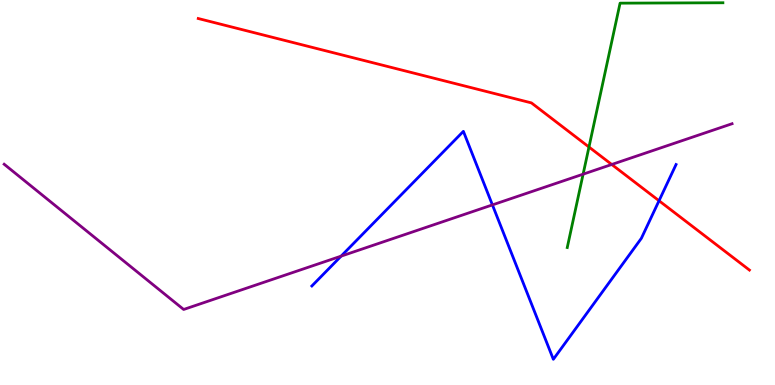[{'lines': ['blue', 'red'], 'intersections': [{'x': 8.5, 'y': 4.79}]}, {'lines': ['green', 'red'], 'intersections': [{'x': 7.6, 'y': 6.18}]}, {'lines': ['purple', 'red'], 'intersections': [{'x': 7.89, 'y': 5.73}]}, {'lines': ['blue', 'green'], 'intersections': []}, {'lines': ['blue', 'purple'], 'intersections': [{'x': 4.4, 'y': 3.35}, {'x': 6.35, 'y': 4.68}]}, {'lines': ['green', 'purple'], 'intersections': [{'x': 7.52, 'y': 5.48}]}]